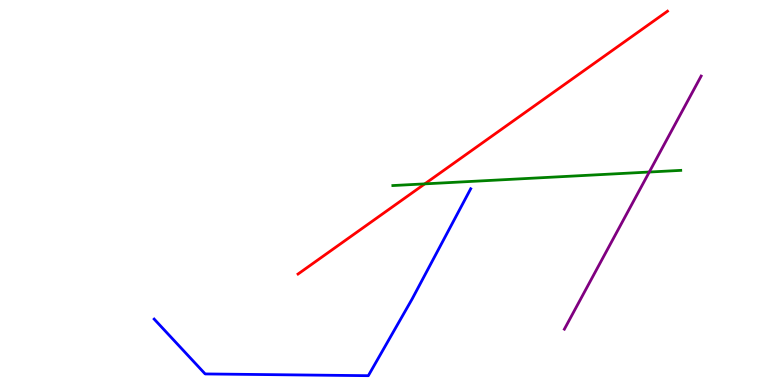[{'lines': ['blue', 'red'], 'intersections': []}, {'lines': ['green', 'red'], 'intersections': [{'x': 5.48, 'y': 5.22}]}, {'lines': ['purple', 'red'], 'intersections': []}, {'lines': ['blue', 'green'], 'intersections': []}, {'lines': ['blue', 'purple'], 'intersections': []}, {'lines': ['green', 'purple'], 'intersections': [{'x': 8.38, 'y': 5.53}]}]